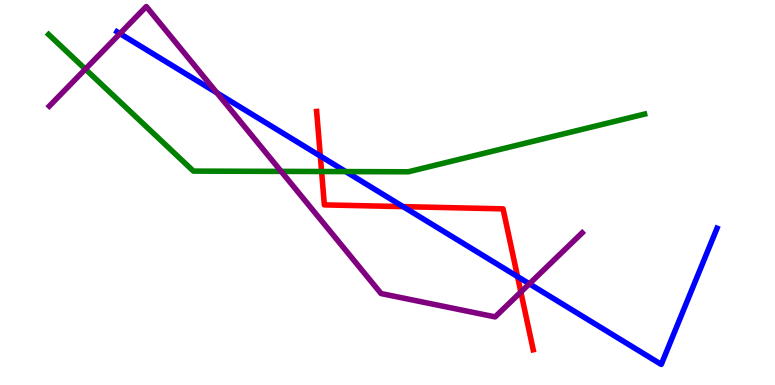[{'lines': ['blue', 'red'], 'intersections': [{'x': 4.13, 'y': 5.95}, {'x': 5.2, 'y': 4.63}, {'x': 6.68, 'y': 2.82}]}, {'lines': ['green', 'red'], 'intersections': [{'x': 4.15, 'y': 5.55}]}, {'lines': ['purple', 'red'], 'intersections': [{'x': 6.72, 'y': 2.41}]}, {'lines': ['blue', 'green'], 'intersections': [{'x': 4.46, 'y': 5.54}]}, {'lines': ['blue', 'purple'], 'intersections': [{'x': 1.55, 'y': 9.13}, {'x': 2.8, 'y': 7.59}, {'x': 6.83, 'y': 2.63}]}, {'lines': ['green', 'purple'], 'intersections': [{'x': 1.1, 'y': 8.2}, {'x': 3.63, 'y': 5.55}]}]